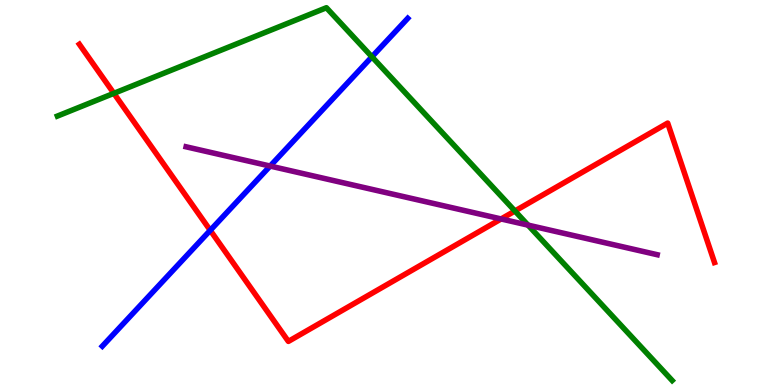[{'lines': ['blue', 'red'], 'intersections': [{'x': 2.71, 'y': 4.02}]}, {'lines': ['green', 'red'], 'intersections': [{'x': 1.47, 'y': 7.58}, {'x': 6.64, 'y': 4.52}]}, {'lines': ['purple', 'red'], 'intersections': [{'x': 6.47, 'y': 4.31}]}, {'lines': ['blue', 'green'], 'intersections': [{'x': 4.8, 'y': 8.52}]}, {'lines': ['blue', 'purple'], 'intersections': [{'x': 3.49, 'y': 5.69}]}, {'lines': ['green', 'purple'], 'intersections': [{'x': 6.81, 'y': 4.15}]}]